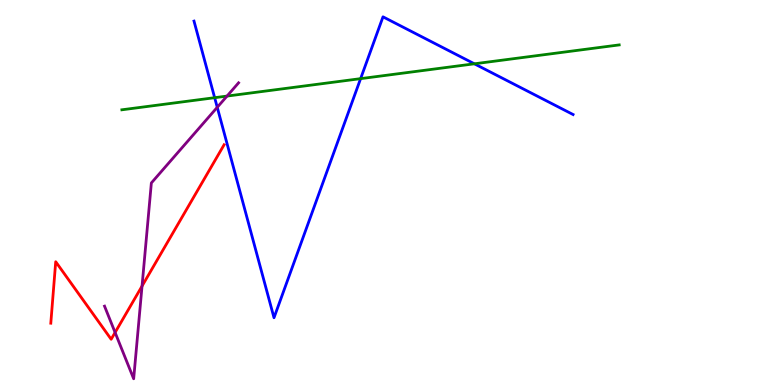[{'lines': ['blue', 'red'], 'intersections': []}, {'lines': ['green', 'red'], 'intersections': []}, {'lines': ['purple', 'red'], 'intersections': [{'x': 1.49, 'y': 1.36}, {'x': 1.83, 'y': 2.57}]}, {'lines': ['blue', 'green'], 'intersections': [{'x': 2.77, 'y': 7.46}, {'x': 4.65, 'y': 7.96}, {'x': 6.12, 'y': 8.34}]}, {'lines': ['blue', 'purple'], 'intersections': [{'x': 2.8, 'y': 7.21}]}, {'lines': ['green', 'purple'], 'intersections': [{'x': 2.93, 'y': 7.5}]}]